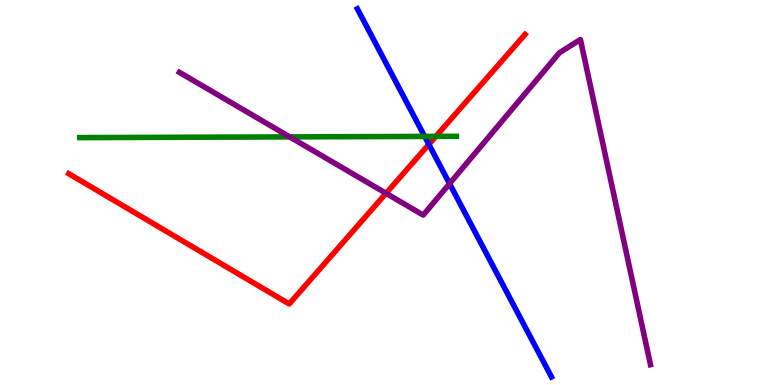[{'lines': ['blue', 'red'], 'intersections': [{'x': 5.53, 'y': 6.25}]}, {'lines': ['green', 'red'], 'intersections': [{'x': 5.62, 'y': 6.46}]}, {'lines': ['purple', 'red'], 'intersections': [{'x': 4.98, 'y': 4.98}]}, {'lines': ['blue', 'green'], 'intersections': [{'x': 5.48, 'y': 6.46}]}, {'lines': ['blue', 'purple'], 'intersections': [{'x': 5.8, 'y': 5.23}]}, {'lines': ['green', 'purple'], 'intersections': [{'x': 3.74, 'y': 6.44}]}]